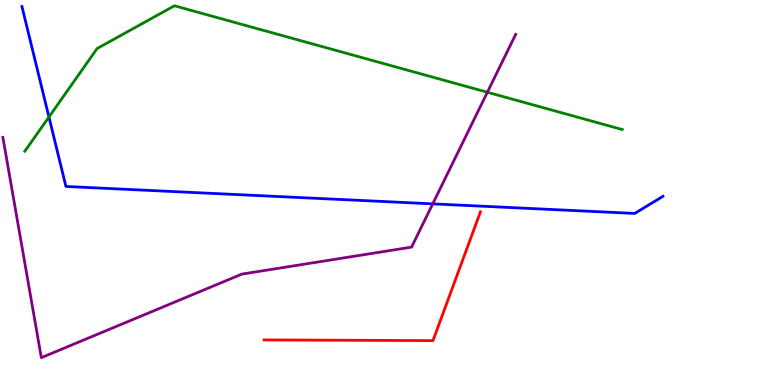[{'lines': ['blue', 'red'], 'intersections': []}, {'lines': ['green', 'red'], 'intersections': []}, {'lines': ['purple', 'red'], 'intersections': []}, {'lines': ['blue', 'green'], 'intersections': [{'x': 0.632, 'y': 6.96}]}, {'lines': ['blue', 'purple'], 'intersections': [{'x': 5.58, 'y': 4.71}]}, {'lines': ['green', 'purple'], 'intersections': [{'x': 6.29, 'y': 7.6}]}]